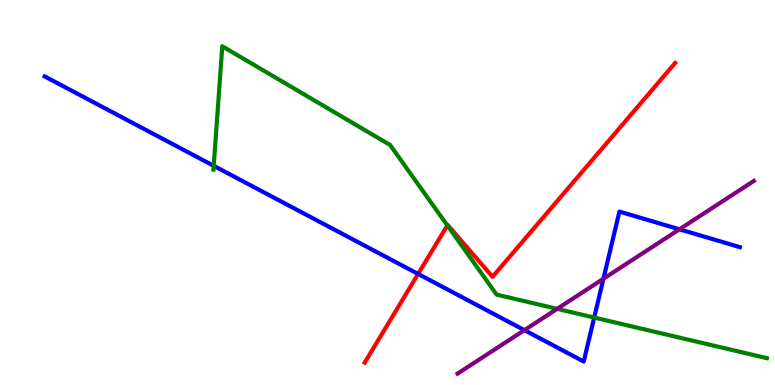[{'lines': ['blue', 'red'], 'intersections': [{'x': 5.4, 'y': 2.88}]}, {'lines': ['green', 'red'], 'intersections': [{'x': 5.77, 'y': 4.14}]}, {'lines': ['purple', 'red'], 'intersections': []}, {'lines': ['blue', 'green'], 'intersections': [{'x': 2.76, 'y': 5.69}, {'x': 7.67, 'y': 1.75}]}, {'lines': ['blue', 'purple'], 'intersections': [{'x': 6.77, 'y': 1.42}, {'x': 7.79, 'y': 2.76}, {'x': 8.77, 'y': 4.04}]}, {'lines': ['green', 'purple'], 'intersections': [{'x': 7.19, 'y': 1.98}]}]